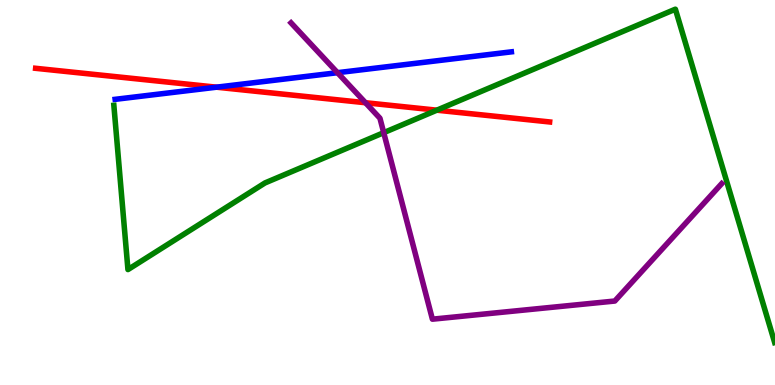[{'lines': ['blue', 'red'], 'intersections': [{'x': 2.79, 'y': 7.74}]}, {'lines': ['green', 'red'], 'intersections': [{'x': 5.64, 'y': 7.14}]}, {'lines': ['purple', 'red'], 'intersections': [{'x': 4.72, 'y': 7.33}]}, {'lines': ['blue', 'green'], 'intersections': []}, {'lines': ['blue', 'purple'], 'intersections': [{'x': 4.35, 'y': 8.11}]}, {'lines': ['green', 'purple'], 'intersections': [{'x': 4.95, 'y': 6.55}]}]